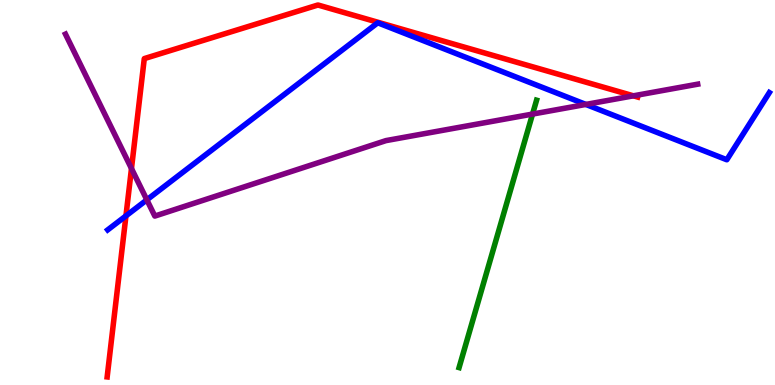[{'lines': ['blue', 'red'], 'intersections': [{'x': 1.63, 'y': 4.39}]}, {'lines': ['green', 'red'], 'intersections': []}, {'lines': ['purple', 'red'], 'intersections': [{'x': 1.7, 'y': 5.62}, {'x': 8.17, 'y': 7.51}]}, {'lines': ['blue', 'green'], 'intersections': []}, {'lines': ['blue', 'purple'], 'intersections': [{'x': 1.89, 'y': 4.81}, {'x': 7.56, 'y': 7.29}]}, {'lines': ['green', 'purple'], 'intersections': [{'x': 6.87, 'y': 7.04}]}]